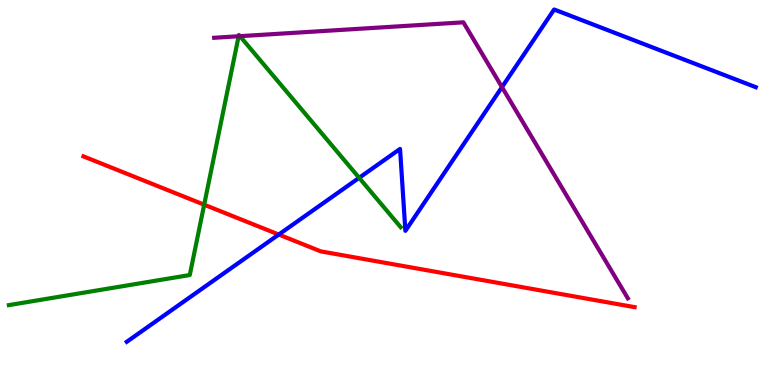[{'lines': ['blue', 'red'], 'intersections': [{'x': 3.6, 'y': 3.91}]}, {'lines': ['green', 'red'], 'intersections': [{'x': 2.63, 'y': 4.68}]}, {'lines': ['purple', 'red'], 'intersections': []}, {'lines': ['blue', 'green'], 'intersections': [{'x': 4.63, 'y': 5.38}]}, {'lines': ['blue', 'purple'], 'intersections': [{'x': 6.48, 'y': 7.74}]}, {'lines': ['green', 'purple'], 'intersections': [{'x': 3.08, 'y': 9.06}, {'x': 3.1, 'y': 9.06}]}]